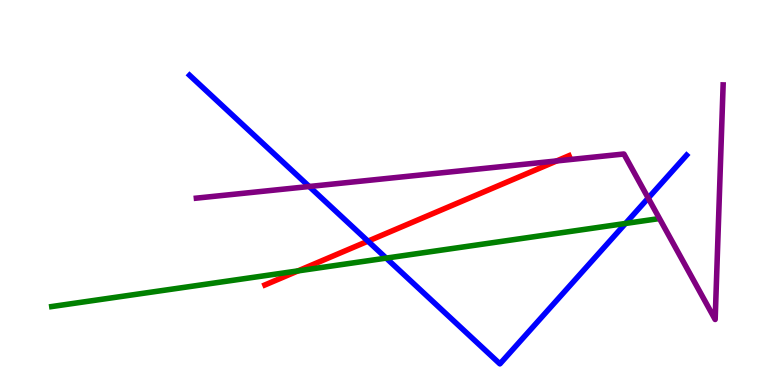[{'lines': ['blue', 'red'], 'intersections': [{'x': 4.75, 'y': 3.74}]}, {'lines': ['green', 'red'], 'intersections': [{'x': 3.85, 'y': 2.96}]}, {'lines': ['purple', 'red'], 'intersections': [{'x': 7.18, 'y': 5.82}]}, {'lines': ['blue', 'green'], 'intersections': [{'x': 4.98, 'y': 3.3}, {'x': 8.07, 'y': 4.2}]}, {'lines': ['blue', 'purple'], 'intersections': [{'x': 3.99, 'y': 5.16}, {'x': 8.36, 'y': 4.85}]}, {'lines': ['green', 'purple'], 'intersections': []}]